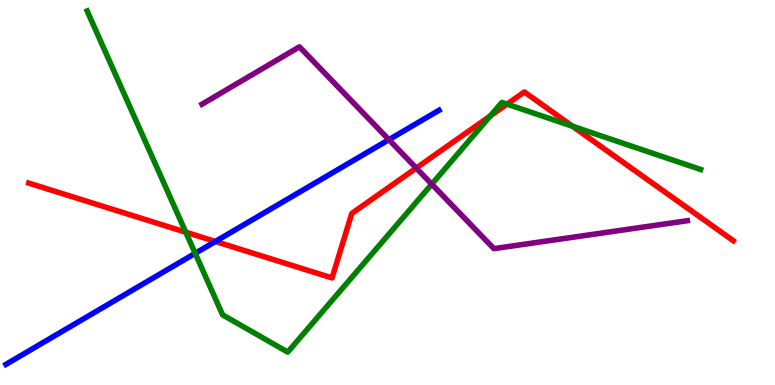[{'lines': ['blue', 'red'], 'intersections': [{'x': 2.78, 'y': 3.73}]}, {'lines': ['green', 'red'], 'intersections': [{'x': 2.4, 'y': 3.97}, {'x': 6.33, 'y': 6.99}, {'x': 6.54, 'y': 7.29}, {'x': 7.39, 'y': 6.72}]}, {'lines': ['purple', 'red'], 'intersections': [{'x': 5.37, 'y': 5.63}]}, {'lines': ['blue', 'green'], 'intersections': [{'x': 2.52, 'y': 3.42}]}, {'lines': ['blue', 'purple'], 'intersections': [{'x': 5.02, 'y': 6.37}]}, {'lines': ['green', 'purple'], 'intersections': [{'x': 5.57, 'y': 5.22}]}]